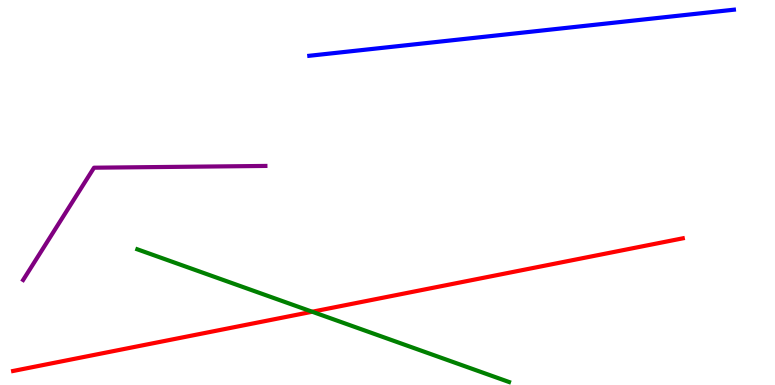[{'lines': ['blue', 'red'], 'intersections': []}, {'lines': ['green', 'red'], 'intersections': [{'x': 4.03, 'y': 1.9}]}, {'lines': ['purple', 'red'], 'intersections': []}, {'lines': ['blue', 'green'], 'intersections': []}, {'lines': ['blue', 'purple'], 'intersections': []}, {'lines': ['green', 'purple'], 'intersections': []}]